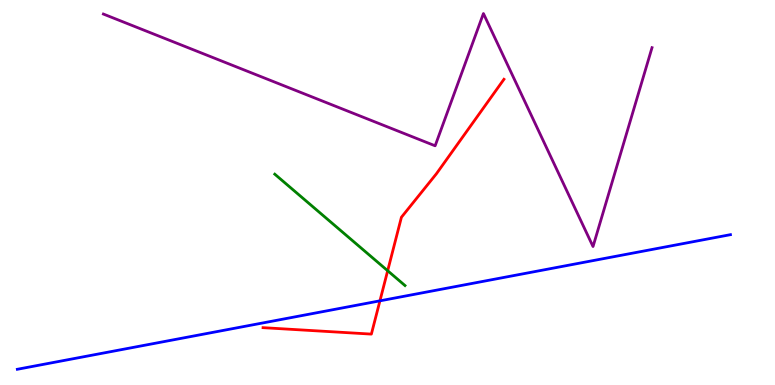[{'lines': ['blue', 'red'], 'intersections': [{'x': 4.9, 'y': 2.19}]}, {'lines': ['green', 'red'], 'intersections': [{'x': 5.0, 'y': 2.97}]}, {'lines': ['purple', 'red'], 'intersections': []}, {'lines': ['blue', 'green'], 'intersections': []}, {'lines': ['blue', 'purple'], 'intersections': []}, {'lines': ['green', 'purple'], 'intersections': []}]